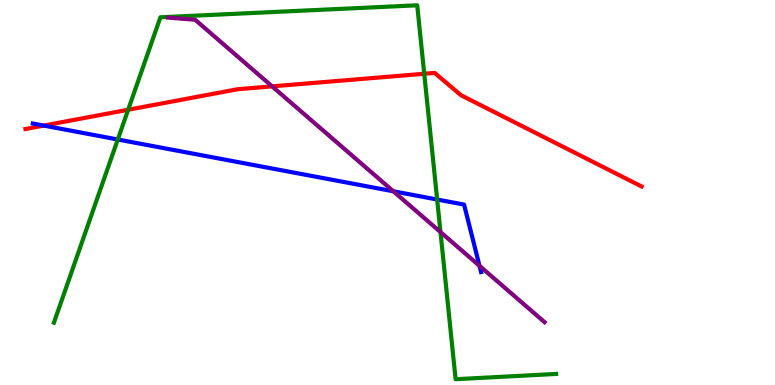[{'lines': ['blue', 'red'], 'intersections': [{'x': 0.564, 'y': 6.74}]}, {'lines': ['green', 'red'], 'intersections': [{'x': 1.65, 'y': 7.15}, {'x': 5.47, 'y': 8.08}]}, {'lines': ['purple', 'red'], 'intersections': [{'x': 3.51, 'y': 7.76}]}, {'lines': ['blue', 'green'], 'intersections': [{'x': 1.52, 'y': 6.38}, {'x': 5.64, 'y': 4.82}]}, {'lines': ['blue', 'purple'], 'intersections': [{'x': 5.08, 'y': 5.03}, {'x': 6.19, 'y': 3.09}]}, {'lines': ['green', 'purple'], 'intersections': [{'x': 5.68, 'y': 3.97}]}]